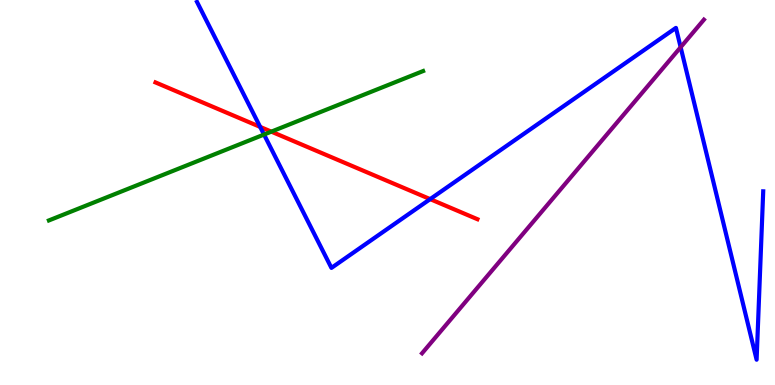[{'lines': ['blue', 'red'], 'intersections': [{'x': 3.36, 'y': 6.7}, {'x': 5.55, 'y': 4.83}]}, {'lines': ['green', 'red'], 'intersections': [{'x': 3.5, 'y': 6.58}]}, {'lines': ['purple', 'red'], 'intersections': []}, {'lines': ['blue', 'green'], 'intersections': [{'x': 3.41, 'y': 6.51}]}, {'lines': ['blue', 'purple'], 'intersections': [{'x': 8.78, 'y': 8.77}]}, {'lines': ['green', 'purple'], 'intersections': []}]